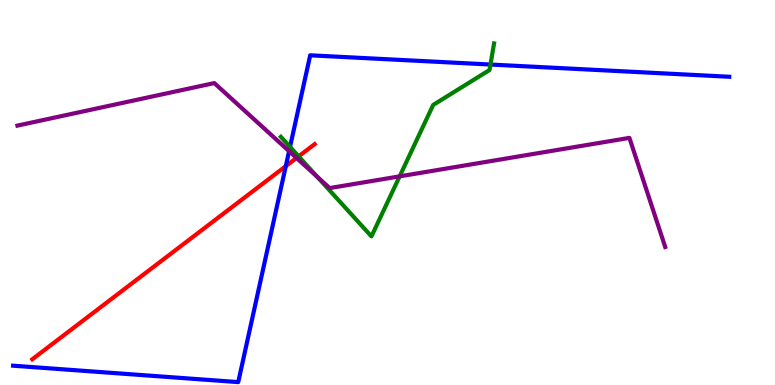[{'lines': ['blue', 'red'], 'intersections': [{'x': 3.69, 'y': 5.68}]}, {'lines': ['green', 'red'], 'intersections': [{'x': 3.85, 'y': 5.94}]}, {'lines': ['purple', 'red'], 'intersections': [{'x': 3.83, 'y': 5.9}]}, {'lines': ['blue', 'green'], 'intersections': [{'x': 3.74, 'y': 6.18}, {'x': 6.33, 'y': 8.32}]}, {'lines': ['blue', 'purple'], 'intersections': [{'x': 3.73, 'y': 6.07}]}, {'lines': ['green', 'purple'], 'intersections': [{'x': 4.09, 'y': 5.41}, {'x': 5.16, 'y': 5.42}]}]